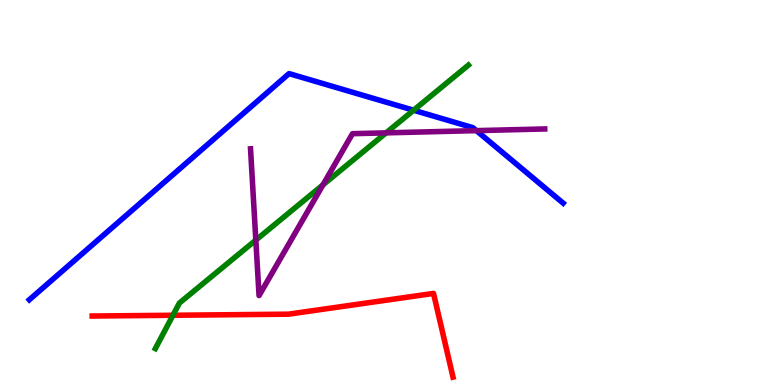[{'lines': ['blue', 'red'], 'intersections': []}, {'lines': ['green', 'red'], 'intersections': [{'x': 2.23, 'y': 1.81}]}, {'lines': ['purple', 'red'], 'intersections': []}, {'lines': ['blue', 'green'], 'intersections': [{'x': 5.34, 'y': 7.14}]}, {'lines': ['blue', 'purple'], 'intersections': [{'x': 6.15, 'y': 6.61}]}, {'lines': ['green', 'purple'], 'intersections': [{'x': 3.3, 'y': 3.76}, {'x': 4.17, 'y': 5.2}, {'x': 4.98, 'y': 6.55}]}]